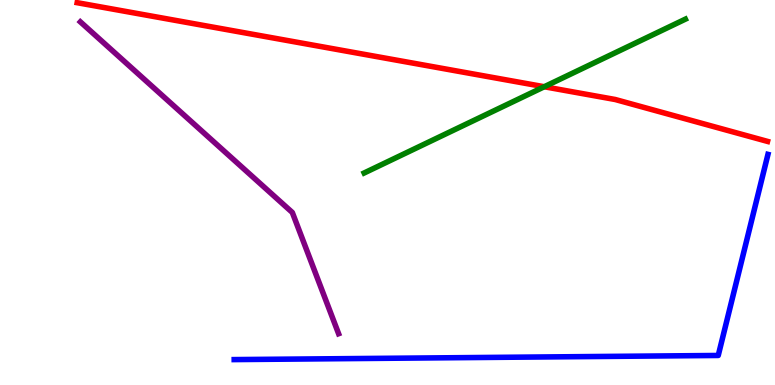[{'lines': ['blue', 'red'], 'intersections': []}, {'lines': ['green', 'red'], 'intersections': [{'x': 7.02, 'y': 7.75}]}, {'lines': ['purple', 'red'], 'intersections': []}, {'lines': ['blue', 'green'], 'intersections': []}, {'lines': ['blue', 'purple'], 'intersections': []}, {'lines': ['green', 'purple'], 'intersections': []}]